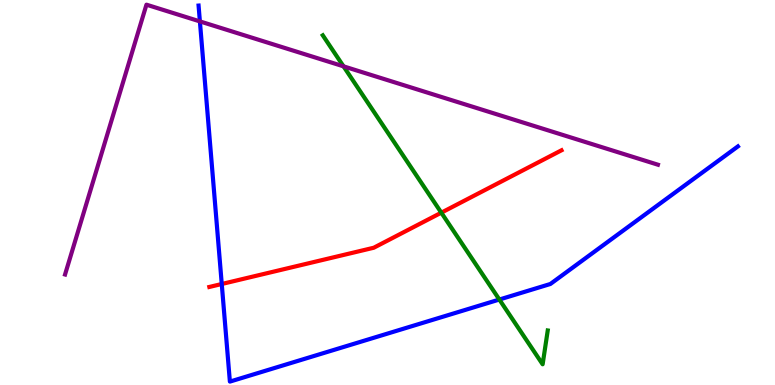[{'lines': ['blue', 'red'], 'intersections': [{'x': 2.86, 'y': 2.62}]}, {'lines': ['green', 'red'], 'intersections': [{'x': 5.69, 'y': 4.48}]}, {'lines': ['purple', 'red'], 'intersections': []}, {'lines': ['blue', 'green'], 'intersections': [{'x': 6.44, 'y': 2.22}]}, {'lines': ['blue', 'purple'], 'intersections': [{'x': 2.58, 'y': 9.44}]}, {'lines': ['green', 'purple'], 'intersections': [{'x': 4.43, 'y': 8.28}]}]